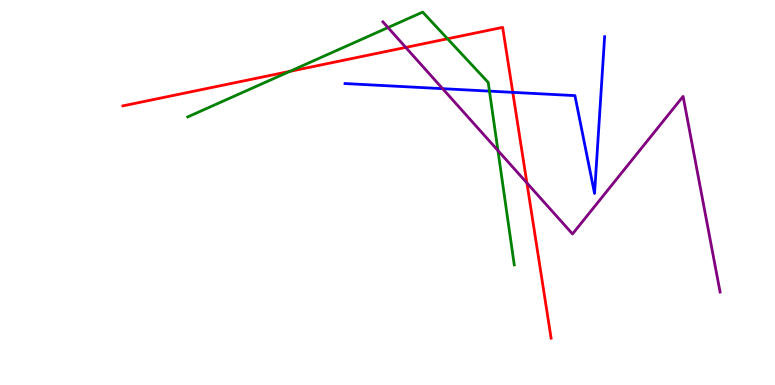[{'lines': ['blue', 'red'], 'intersections': [{'x': 6.62, 'y': 7.6}]}, {'lines': ['green', 'red'], 'intersections': [{'x': 3.74, 'y': 8.15}, {'x': 5.77, 'y': 8.99}]}, {'lines': ['purple', 'red'], 'intersections': [{'x': 5.24, 'y': 8.77}, {'x': 6.8, 'y': 5.25}]}, {'lines': ['blue', 'green'], 'intersections': [{'x': 6.32, 'y': 7.63}]}, {'lines': ['blue', 'purple'], 'intersections': [{'x': 5.71, 'y': 7.7}]}, {'lines': ['green', 'purple'], 'intersections': [{'x': 5.01, 'y': 9.28}, {'x': 6.43, 'y': 6.09}]}]